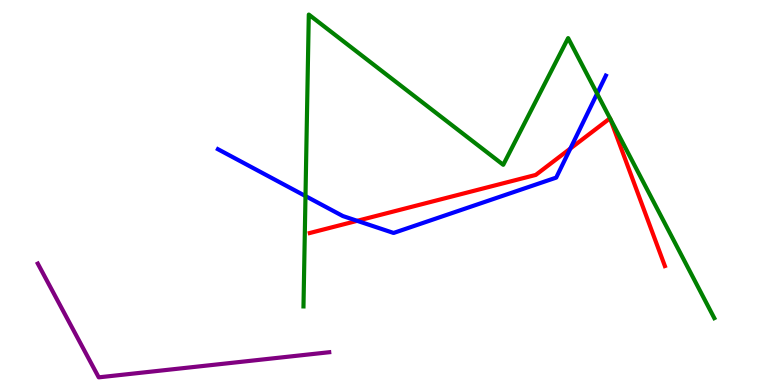[{'lines': ['blue', 'red'], 'intersections': [{'x': 4.61, 'y': 4.26}, {'x': 7.36, 'y': 6.14}]}, {'lines': ['green', 'red'], 'intersections': [{'x': 7.87, 'y': 6.93}, {'x': 7.87, 'y': 6.92}]}, {'lines': ['purple', 'red'], 'intersections': []}, {'lines': ['blue', 'green'], 'intersections': [{'x': 3.94, 'y': 4.91}, {'x': 7.7, 'y': 7.57}]}, {'lines': ['blue', 'purple'], 'intersections': []}, {'lines': ['green', 'purple'], 'intersections': []}]